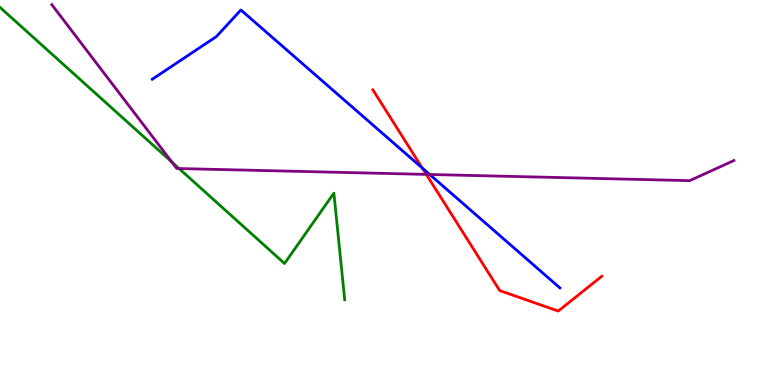[{'lines': ['blue', 'red'], 'intersections': [{'x': 5.45, 'y': 5.64}]}, {'lines': ['green', 'red'], 'intersections': []}, {'lines': ['purple', 'red'], 'intersections': [{'x': 5.5, 'y': 5.47}]}, {'lines': ['blue', 'green'], 'intersections': []}, {'lines': ['blue', 'purple'], 'intersections': [{'x': 5.54, 'y': 5.47}]}, {'lines': ['green', 'purple'], 'intersections': [{'x': 2.22, 'y': 5.79}, {'x': 2.31, 'y': 5.62}]}]